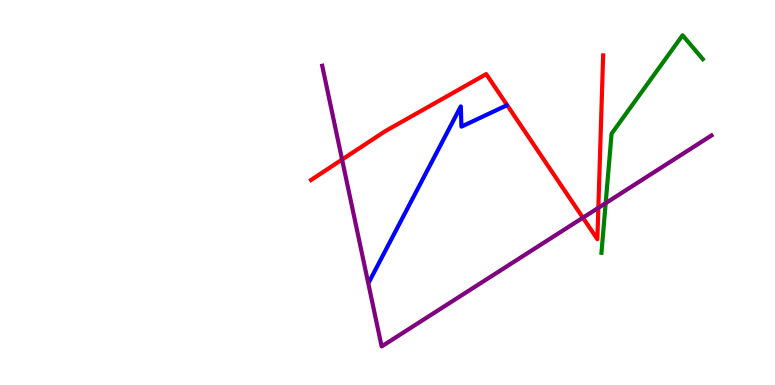[{'lines': ['blue', 'red'], 'intersections': []}, {'lines': ['green', 'red'], 'intersections': []}, {'lines': ['purple', 'red'], 'intersections': [{'x': 4.41, 'y': 5.86}, {'x': 7.52, 'y': 4.35}, {'x': 7.72, 'y': 4.6}]}, {'lines': ['blue', 'green'], 'intersections': []}, {'lines': ['blue', 'purple'], 'intersections': []}, {'lines': ['green', 'purple'], 'intersections': [{'x': 7.82, 'y': 4.72}]}]